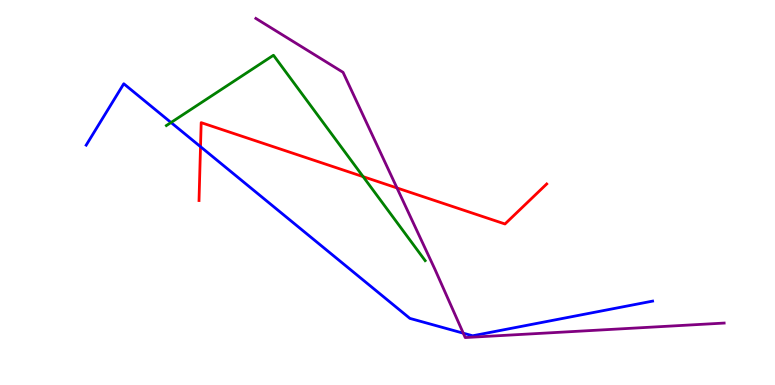[{'lines': ['blue', 'red'], 'intersections': [{'x': 2.59, 'y': 6.19}]}, {'lines': ['green', 'red'], 'intersections': [{'x': 4.69, 'y': 5.41}]}, {'lines': ['purple', 'red'], 'intersections': [{'x': 5.12, 'y': 5.12}]}, {'lines': ['blue', 'green'], 'intersections': [{'x': 2.21, 'y': 6.82}]}, {'lines': ['blue', 'purple'], 'intersections': [{'x': 5.98, 'y': 1.35}]}, {'lines': ['green', 'purple'], 'intersections': []}]